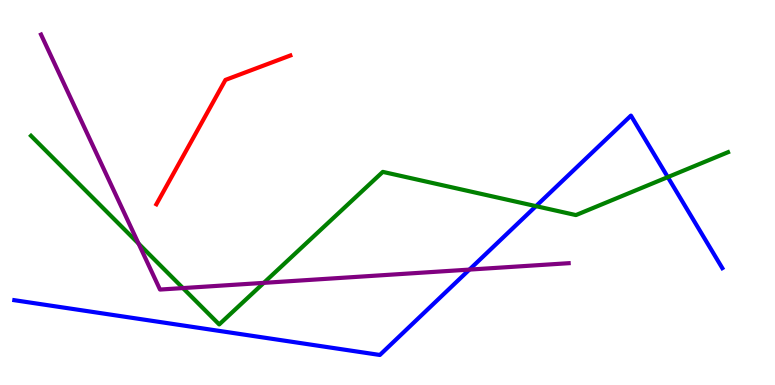[{'lines': ['blue', 'red'], 'intersections': []}, {'lines': ['green', 'red'], 'intersections': []}, {'lines': ['purple', 'red'], 'intersections': []}, {'lines': ['blue', 'green'], 'intersections': [{'x': 6.92, 'y': 4.65}, {'x': 8.62, 'y': 5.4}]}, {'lines': ['blue', 'purple'], 'intersections': [{'x': 6.06, 'y': 3.0}]}, {'lines': ['green', 'purple'], 'intersections': [{'x': 1.79, 'y': 3.67}, {'x': 2.36, 'y': 2.52}, {'x': 3.4, 'y': 2.65}]}]